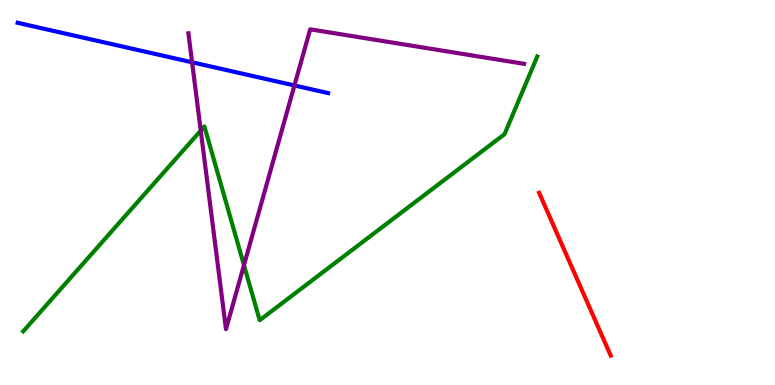[{'lines': ['blue', 'red'], 'intersections': []}, {'lines': ['green', 'red'], 'intersections': []}, {'lines': ['purple', 'red'], 'intersections': []}, {'lines': ['blue', 'green'], 'intersections': []}, {'lines': ['blue', 'purple'], 'intersections': [{'x': 2.48, 'y': 8.38}, {'x': 3.8, 'y': 7.78}]}, {'lines': ['green', 'purple'], 'intersections': [{'x': 2.59, 'y': 6.61}, {'x': 3.15, 'y': 3.11}]}]